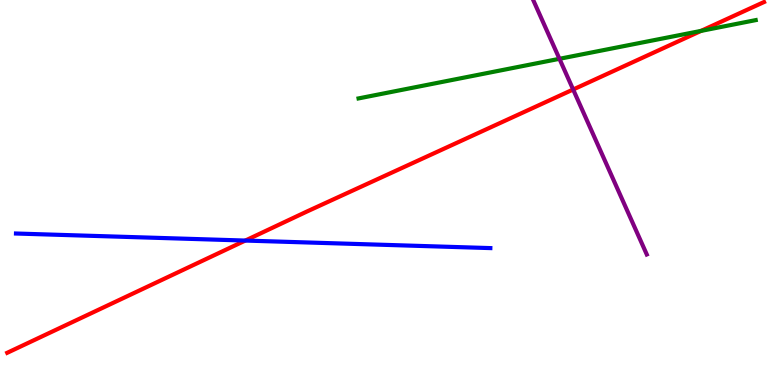[{'lines': ['blue', 'red'], 'intersections': [{'x': 3.17, 'y': 3.75}]}, {'lines': ['green', 'red'], 'intersections': [{'x': 9.05, 'y': 9.2}]}, {'lines': ['purple', 'red'], 'intersections': [{'x': 7.4, 'y': 7.68}]}, {'lines': ['blue', 'green'], 'intersections': []}, {'lines': ['blue', 'purple'], 'intersections': []}, {'lines': ['green', 'purple'], 'intersections': [{'x': 7.22, 'y': 8.47}]}]